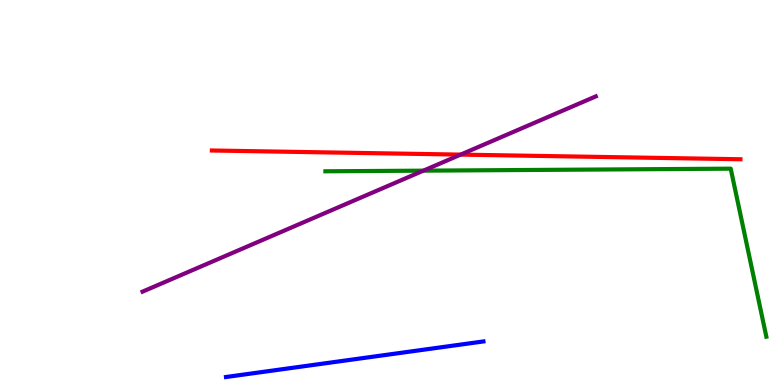[{'lines': ['blue', 'red'], 'intersections': []}, {'lines': ['green', 'red'], 'intersections': []}, {'lines': ['purple', 'red'], 'intersections': [{'x': 5.94, 'y': 5.98}]}, {'lines': ['blue', 'green'], 'intersections': []}, {'lines': ['blue', 'purple'], 'intersections': []}, {'lines': ['green', 'purple'], 'intersections': [{'x': 5.46, 'y': 5.57}]}]